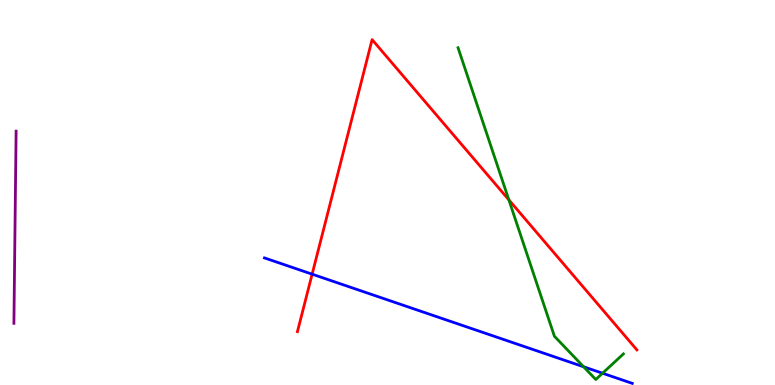[{'lines': ['blue', 'red'], 'intersections': [{'x': 4.03, 'y': 2.88}]}, {'lines': ['green', 'red'], 'intersections': [{'x': 6.57, 'y': 4.81}]}, {'lines': ['purple', 'red'], 'intersections': []}, {'lines': ['blue', 'green'], 'intersections': [{'x': 7.53, 'y': 0.474}, {'x': 7.77, 'y': 0.306}]}, {'lines': ['blue', 'purple'], 'intersections': []}, {'lines': ['green', 'purple'], 'intersections': []}]